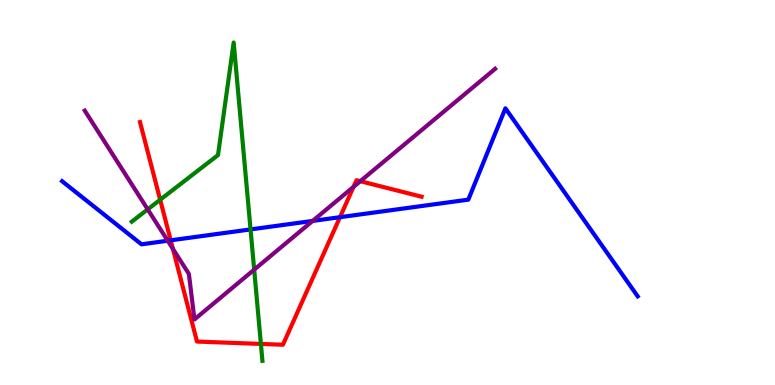[{'lines': ['blue', 'red'], 'intersections': [{'x': 2.2, 'y': 3.76}, {'x': 4.39, 'y': 4.36}]}, {'lines': ['green', 'red'], 'intersections': [{'x': 2.07, 'y': 4.81}, {'x': 3.37, 'y': 1.07}]}, {'lines': ['purple', 'red'], 'intersections': [{'x': 2.23, 'y': 3.54}, {'x': 4.56, 'y': 5.15}, {'x': 4.65, 'y': 5.29}]}, {'lines': ['blue', 'green'], 'intersections': [{'x': 3.23, 'y': 4.04}]}, {'lines': ['blue', 'purple'], 'intersections': [{'x': 2.16, 'y': 3.75}, {'x': 4.03, 'y': 4.26}]}, {'lines': ['green', 'purple'], 'intersections': [{'x': 1.91, 'y': 4.56}, {'x': 3.28, 'y': 3.0}]}]